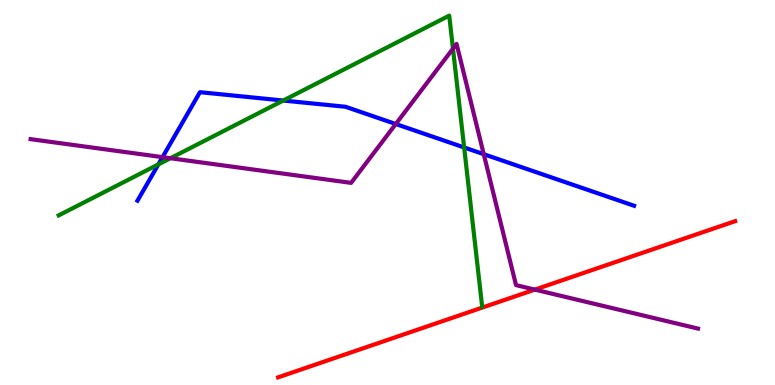[{'lines': ['blue', 'red'], 'intersections': []}, {'lines': ['green', 'red'], 'intersections': []}, {'lines': ['purple', 'red'], 'intersections': [{'x': 6.9, 'y': 2.48}]}, {'lines': ['blue', 'green'], 'intersections': [{'x': 2.04, 'y': 5.73}, {'x': 3.65, 'y': 7.39}, {'x': 5.99, 'y': 6.17}]}, {'lines': ['blue', 'purple'], 'intersections': [{'x': 2.1, 'y': 5.92}, {'x': 5.11, 'y': 6.78}, {'x': 6.24, 'y': 6.0}]}, {'lines': ['green', 'purple'], 'intersections': [{'x': 2.2, 'y': 5.89}, {'x': 5.84, 'y': 8.74}]}]